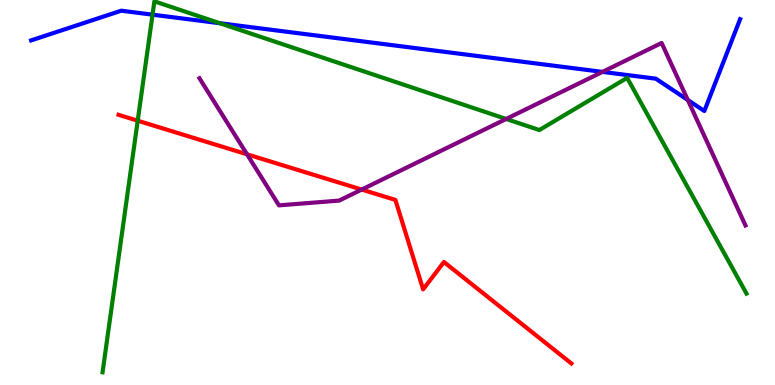[{'lines': ['blue', 'red'], 'intersections': []}, {'lines': ['green', 'red'], 'intersections': [{'x': 1.78, 'y': 6.86}]}, {'lines': ['purple', 'red'], 'intersections': [{'x': 3.19, 'y': 5.99}, {'x': 4.67, 'y': 5.08}]}, {'lines': ['blue', 'green'], 'intersections': [{'x': 1.97, 'y': 9.62}, {'x': 2.84, 'y': 9.4}]}, {'lines': ['blue', 'purple'], 'intersections': [{'x': 7.77, 'y': 8.13}, {'x': 8.88, 'y': 7.4}]}, {'lines': ['green', 'purple'], 'intersections': [{'x': 6.53, 'y': 6.91}]}]